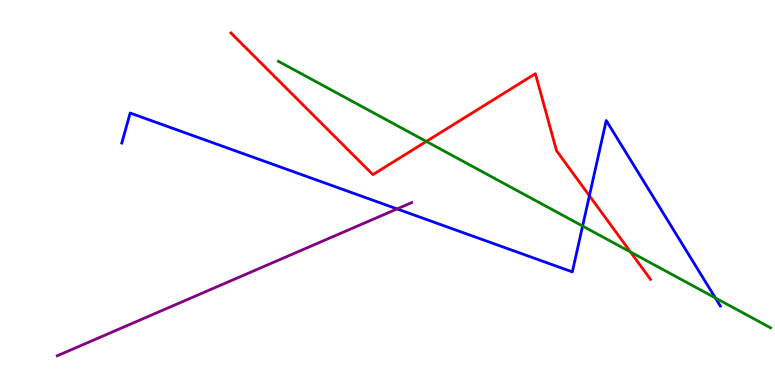[{'lines': ['blue', 'red'], 'intersections': [{'x': 7.61, 'y': 4.92}]}, {'lines': ['green', 'red'], 'intersections': [{'x': 5.5, 'y': 6.33}, {'x': 8.14, 'y': 3.46}]}, {'lines': ['purple', 'red'], 'intersections': []}, {'lines': ['blue', 'green'], 'intersections': [{'x': 7.52, 'y': 4.13}, {'x': 9.23, 'y': 2.26}]}, {'lines': ['blue', 'purple'], 'intersections': [{'x': 5.12, 'y': 4.57}]}, {'lines': ['green', 'purple'], 'intersections': []}]